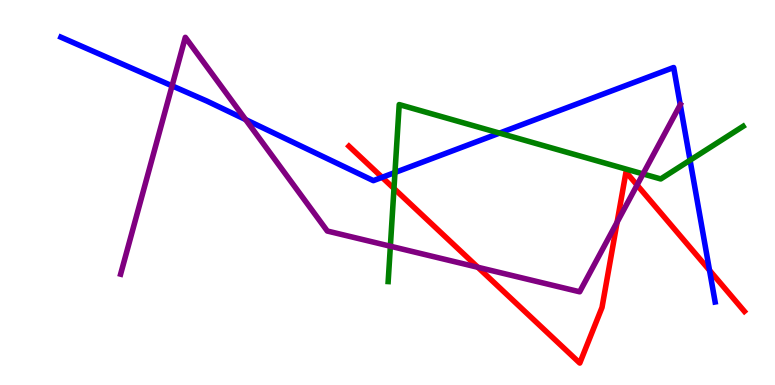[{'lines': ['blue', 'red'], 'intersections': [{'x': 4.93, 'y': 5.39}, {'x': 9.16, 'y': 2.98}]}, {'lines': ['green', 'red'], 'intersections': [{'x': 5.08, 'y': 5.1}]}, {'lines': ['purple', 'red'], 'intersections': [{'x': 6.17, 'y': 3.06}, {'x': 7.96, 'y': 4.23}, {'x': 8.22, 'y': 5.19}]}, {'lines': ['blue', 'green'], 'intersections': [{'x': 5.1, 'y': 5.52}, {'x': 6.45, 'y': 6.54}, {'x': 8.9, 'y': 5.84}]}, {'lines': ['blue', 'purple'], 'intersections': [{'x': 2.22, 'y': 7.77}, {'x': 3.17, 'y': 6.89}, {'x': 8.78, 'y': 7.28}]}, {'lines': ['green', 'purple'], 'intersections': [{'x': 5.04, 'y': 3.6}, {'x': 8.3, 'y': 5.48}]}]